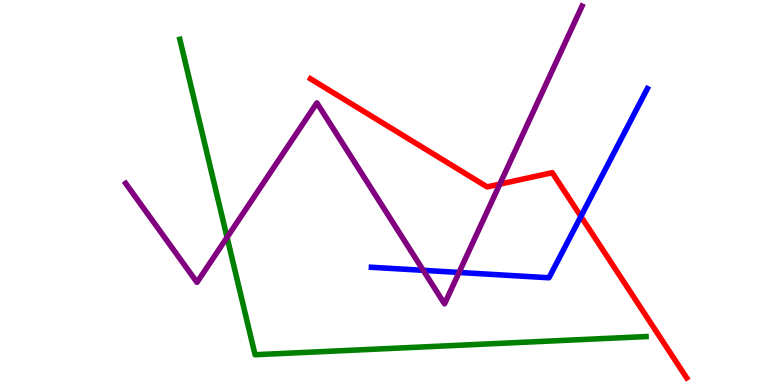[{'lines': ['blue', 'red'], 'intersections': [{'x': 7.5, 'y': 4.38}]}, {'lines': ['green', 'red'], 'intersections': []}, {'lines': ['purple', 'red'], 'intersections': [{'x': 6.45, 'y': 5.22}]}, {'lines': ['blue', 'green'], 'intersections': []}, {'lines': ['blue', 'purple'], 'intersections': [{'x': 5.46, 'y': 2.98}, {'x': 5.92, 'y': 2.92}]}, {'lines': ['green', 'purple'], 'intersections': [{'x': 2.93, 'y': 3.84}]}]